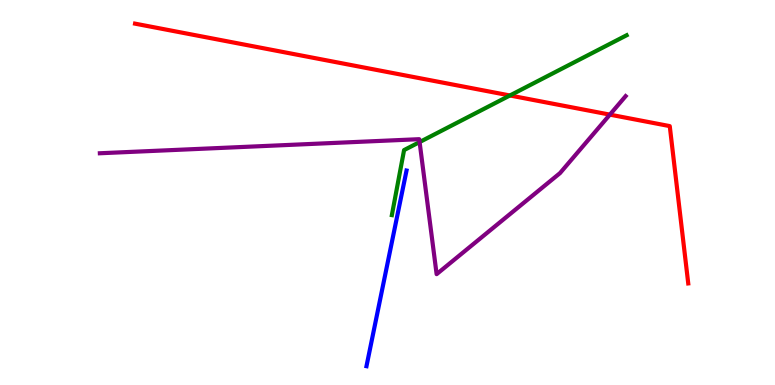[{'lines': ['blue', 'red'], 'intersections': []}, {'lines': ['green', 'red'], 'intersections': [{'x': 6.58, 'y': 7.52}]}, {'lines': ['purple', 'red'], 'intersections': [{'x': 7.87, 'y': 7.02}]}, {'lines': ['blue', 'green'], 'intersections': []}, {'lines': ['blue', 'purple'], 'intersections': []}, {'lines': ['green', 'purple'], 'intersections': [{'x': 5.41, 'y': 6.31}]}]